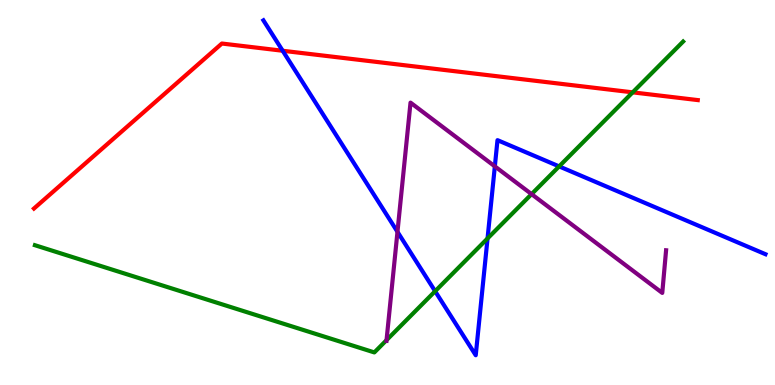[{'lines': ['blue', 'red'], 'intersections': [{'x': 3.65, 'y': 8.68}]}, {'lines': ['green', 'red'], 'intersections': [{'x': 8.16, 'y': 7.6}]}, {'lines': ['purple', 'red'], 'intersections': []}, {'lines': ['blue', 'green'], 'intersections': [{'x': 5.61, 'y': 2.44}, {'x': 6.29, 'y': 3.81}, {'x': 7.21, 'y': 5.68}]}, {'lines': ['blue', 'purple'], 'intersections': [{'x': 5.13, 'y': 3.98}, {'x': 6.39, 'y': 5.68}]}, {'lines': ['green', 'purple'], 'intersections': [{'x': 4.99, 'y': 1.17}, {'x': 6.86, 'y': 4.96}]}]